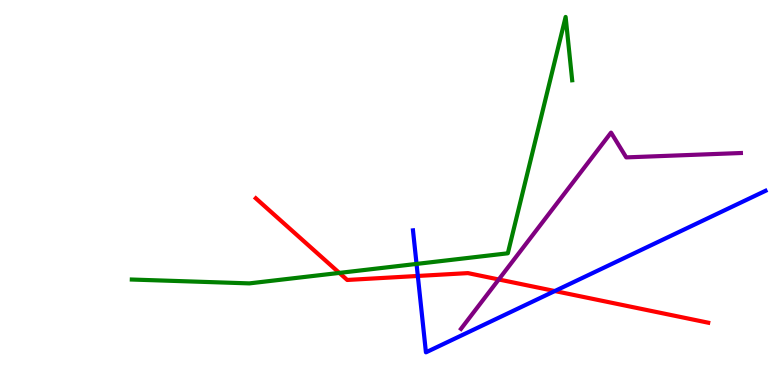[{'lines': ['blue', 'red'], 'intersections': [{'x': 5.39, 'y': 2.83}, {'x': 7.16, 'y': 2.44}]}, {'lines': ['green', 'red'], 'intersections': [{'x': 4.38, 'y': 2.91}]}, {'lines': ['purple', 'red'], 'intersections': [{'x': 6.44, 'y': 2.74}]}, {'lines': ['blue', 'green'], 'intersections': [{'x': 5.37, 'y': 3.14}]}, {'lines': ['blue', 'purple'], 'intersections': []}, {'lines': ['green', 'purple'], 'intersections': []}]